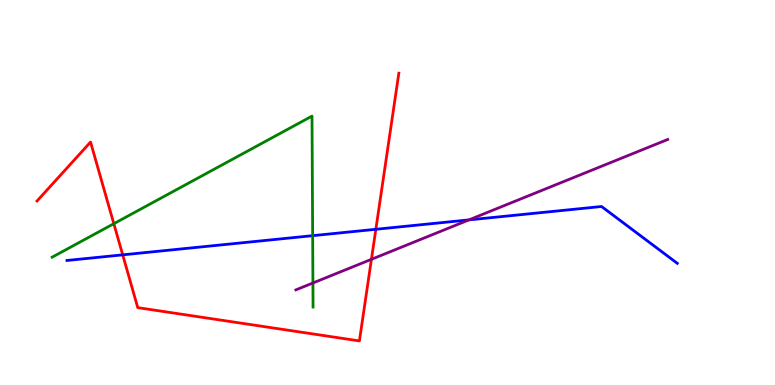[{'lines': ['blue', 'red'], 'intersections': [{'x': 1.58, 'y': 3.38}, {'x': 4.85, 'y': 4.04}]}, {'lines': ['green', 'red'], 'intersections': [{'x': 1.47, 'y': 4.19}]}, {'lines': ['purple', 'red'], 'intersections': [{'x': 4.79, 'y': 3.26}]}, {'lines': ['blue', 'green'], 'intersections': [{'x': 4.03, 'y': 3.88}]}, {'lines': ['blue', 'purple'], 'intersections': [{'x': 6.05, 'y': 4.29}]}, {'lines': ['green', 'purple'], 'intersections': [{'x': 4.04, 'y': 2.65}]}]